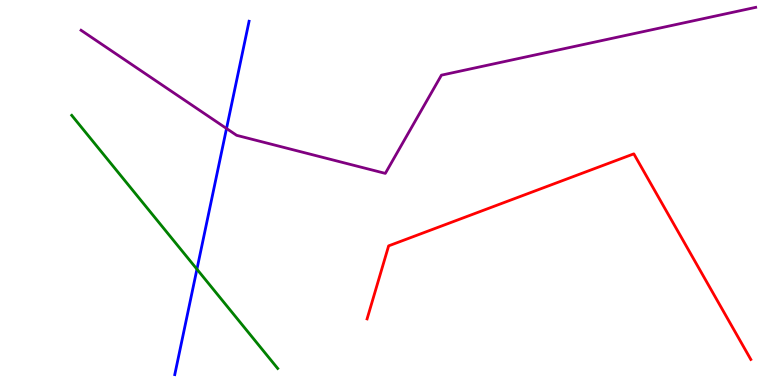[{'lines': ['blue', 'red'], 'intersections': []}, {'lines': ['green', 'red'], 'intersections': []}, {'lines': ['purple', 'red'], 'intersections': []}, {'lines': ['blue', 'green'], 'intersections': [{'x': 2.54, 'y': 3.01}]}, {'lines': ['blue', 'purple'], 'intersections': [{'x': 2.92, 'y': 6.66}]}, {'lines': ['green', 'purple'], 'intersections': []}]